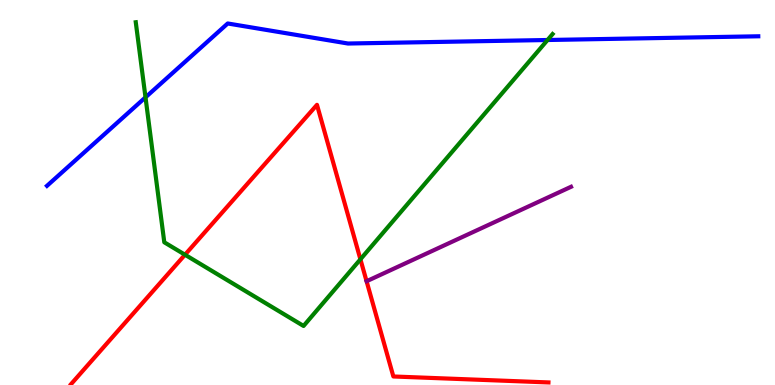[{'lines': ['blue', 'red'], 'intersections': []}, {'lines': ['green', 'red'], 'intersections': [{'x': 2.39, 'y': 3.38}, {'x': 4.65, 'y': 3.26}]}, {'lines': ['purple', 'red'], 'intersections': []}, {'lines': ['blue', 'green'], 'intersections': [{'x': 1.88, 'y': 7.47}, {'x': 7.06, 'y': 8.96}]}, {'lines': ['blue', 'purple'], 'intersections': []}, {'lines': ['green', 'purple'], 'intersections': []}]